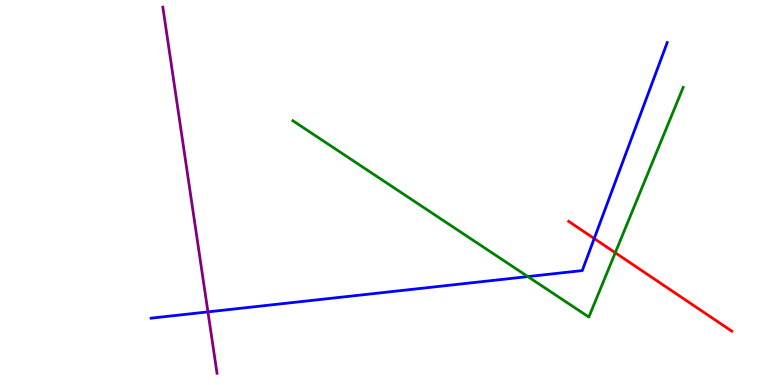[{'lines': ['blue', 'red'], 'intersections': [{'x': 7.67, 'y': 3.8}]}, {'lines': ['green', 'red'], 'intersections': [{'x': 7.94, 'y': 3.44}]}, {'lines': ['purple', 'red'], 'intersections': []}, {'lines': ['blue', 'green'], 'intersections': [{'x': 6.81, 'y': 2.82}]}, {'lines': ['blue', 'purple'], 'intersections': [{'x': 2.68, 'y': 1.9}]}, {'lines': ['green', 'purple'], 'intersections': []}]